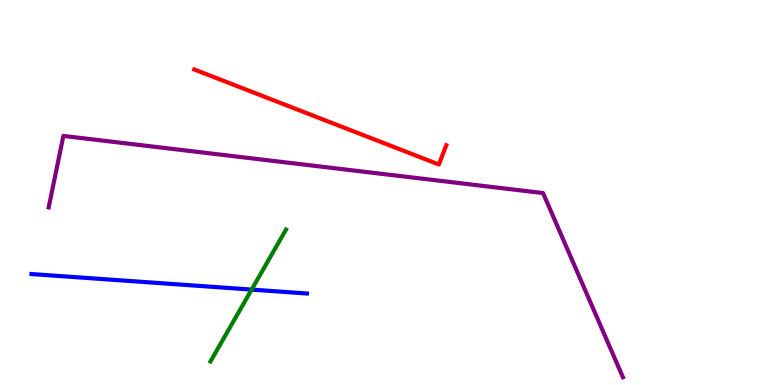[{'lines': ['blue', 'red'], 'intersections': []}, {'lines': ['green', 'red'], 'intersections': []}, {'lines': ['purple', 'red'], 'intersections': []}, {'lines': ['blue', 'green'], 'intersections': [{'x': 3.25, 'y': 2.48}]}, {'lines': ['blue', 'purple'], 'intersections': []}, {'lines': ['green', 'purple'], 'intersections': []}]